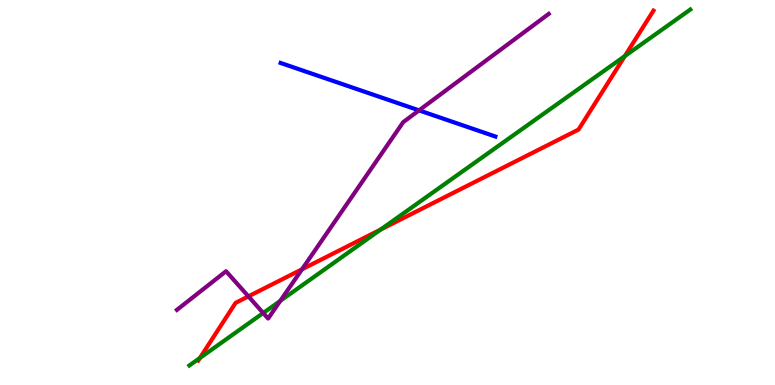[{'lines': ['blue', 'red'], 'intersections': []}, {'lines': ['green', 'red'], 'intersections': [{'x': 2.58, 'y': 0.701}, {'x': 4.91, 'y': 4.04}, {'x': 8.06, 'y': 8.54}]}, {'lines': ['purple', 'red'], 'intersections': [{'x': 3.21, 'y': 2.3}, {'x': 3.9, 'y': 3.01}]}, {'lines': ['blue', 'green'], 'intersections': []}, {'lines': ['blue', 'purple'], 'intersections': [{'x': 5.41, 'y': 7.13}]}, {'lines': ['green', 'purple'], 'intersections': [{'x': 3.4, 'y': 1.87}, {'x': 3.62, 'y': 2.18}]}]